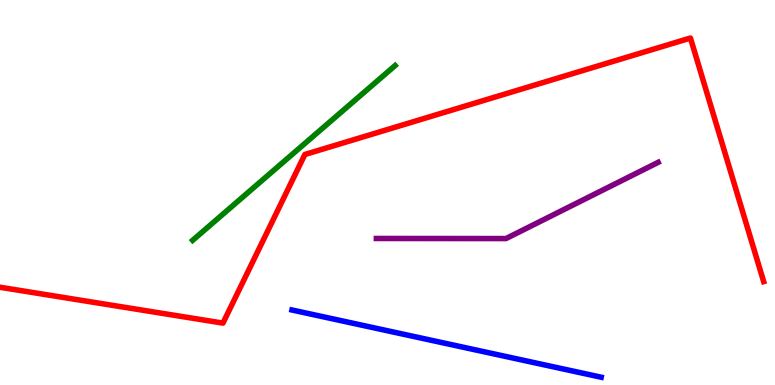[{'lines': ['blue', 'red'], 'intersections': []}, {'lines': ['green', 'red'], 'intersections': []}, {'lines': ['purple', 'red'], 'intersections': []}, {'lines': ['blue', 'green'], 'intersections': []}, {'lines': ['blue', 'purple'], 'intersections': []}, {'lines': ['green', 'purple'], 'intersections': []}]